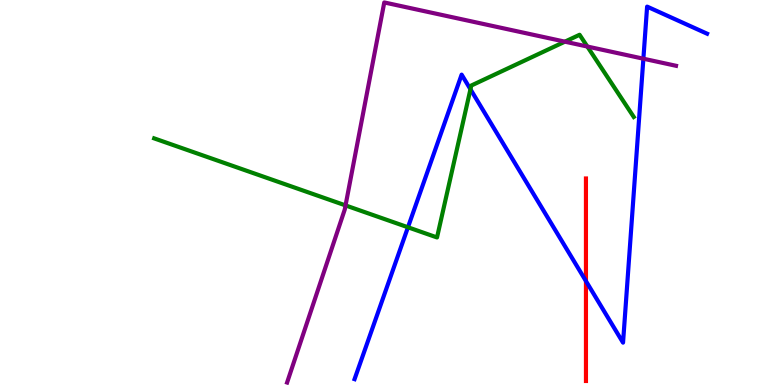[{'lines': ['blue', 'red'], 'intersections': [{'x': 7.56, 'y': 2.7}]}, {'lines': ['green', 'red'], 'intersections': []}, {'lines': ['purple', 'red'], 'intersections': []}, {'lines': ['blue', 'green'], 'intersections': [{'x': 5.26, 'y': 4.1}, {'x': 6.07, 'y': 7.68}]}, {'lines': ['blue', 'purple'], 'intersections': [{'x': 8.3, 'y': 8.48}]}, {'lines': ['green', 'purple'], 'intersections': [{'x': 4.46, 'y': 4.66}, {'x': 7.29, 'y': 8.92}, {'x': 7.58, 'y': 8.79}]}]